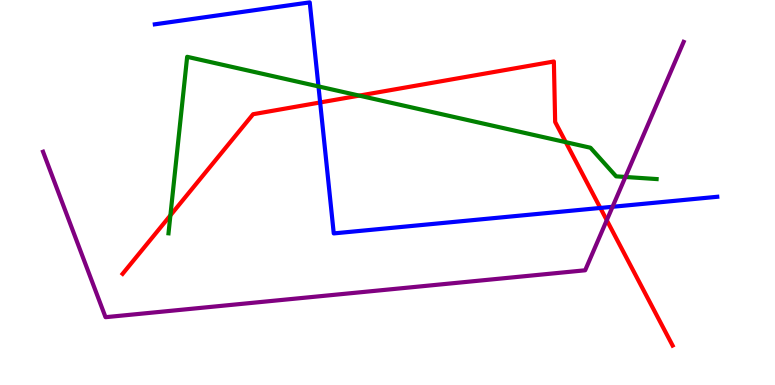[{'lines': ['blue', 'red'], 'intersections': [{'x': 4.13, 'y': 7.34}, {'x': 7.75, 'y': 4.6}]}, {'lines': ['green', 'red'], 'intersections': [{'x': 2.2, 'y': 4.41}, {'x': 4.64, 'y': 7.52}, {'x': 7.3, 'y': 6.31}]}, {'lines': ['purple', 'red'], 'intersections': [{'x': 7.83, 'y': 4.28}]}, {'lines': ['blue', 'green'], 'intersections': [{'x': 4.11, 'y': 7.76}]}, {'lines': ['blue', 'purple'], 'intersections': [{'x': 7.9, 'y': 4.63}]}, {'lines': ['green', 'purple'], 'intersections': [{'x': 8.07, 'y': 5.4}]}]